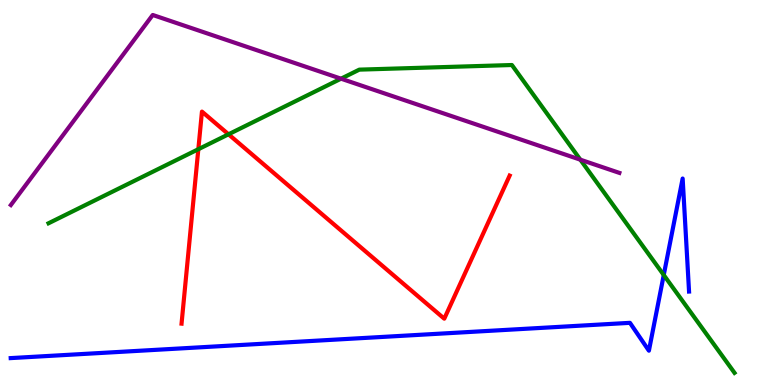[{'lines': ['blue', 'red'], 'intersections': []}, {'lines': ['green', 'red'], 'intersections': [{'x': 2.56, 'y': 6.12}, {'x': 2.95, 'y': 6.51}]}, {'lines': ['purple', 'red'], 'intersections': []}, {'lines': ['blue', 'green'], 'intersections': [{'x': 8.56, 'y': 2.86}]}, {'lines': ['blue', 'purple'], 'intersections': []}, {'lines': ['green', 'purple'], 'intersections': [{'x': 4.4, 'y': 7.96}, {'x': 7.49, 'y': 5.85}]}]